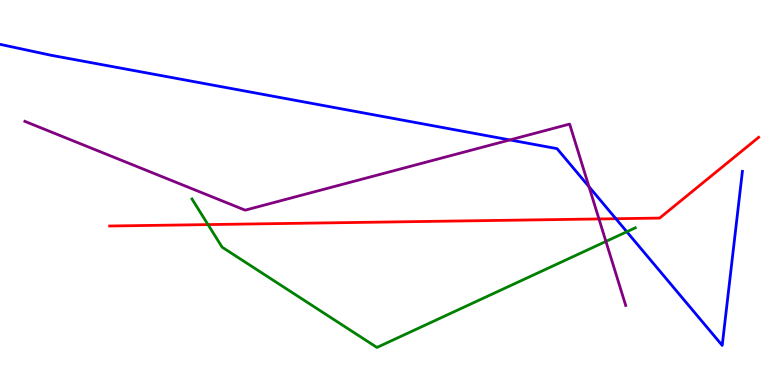[{'lines': ['blue', 'red'], 'intersections': [{'x': 7.95, 'y': 4.32}]}, {'lines': ['green', 'red'], 'intersections': [{'x': 2.68, 'y': 4.17}]}, {'lines': ['purple', 'red'], 'intersections': [{'x': 7.73, 'y': 4.31}]}, {'lines': ['blue', 'green'], 'intersections': [{'x': 8.09, 'y': 3.98}]}, {'lines': ['blue', 'purple'], 'intersections': [{'x': 6.58, 'y': 6.37}, {'x': 7.6, 'y': 5.15}]}, {'lines': ['green', 'purple'], 'intersections': [{'x': 7.82, 'y': 3.73}]}]